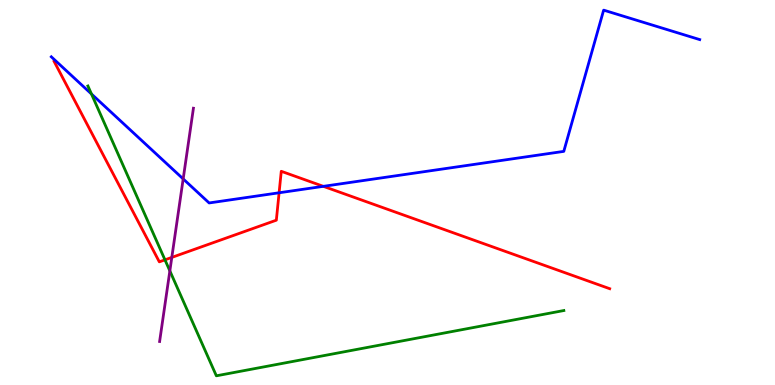[{'lines': ['blue', 'red'], 'intersections': [{'x': 3.6, 'y': 4.99}, {'x': 4.17, 'y': 5.16}]}, {'lines': ['green', 'red'], 'intersections': [{'x': 2.13, 'y': 3.25}]}, {'lines': ['purple', 'red'], 'intersections': [{'x': 2.22, 'y': 3.31}]}, {'lines': ['blue', 'green'], 'intersections': [{'x': 1.18, 'y': 7.56}]}, {'lines': ['blue', 'purple'], 'intersections': [{'x': 2.36, 'y': 5.35}]}, {'lines': ['green', 'purple'], 'intersections': [{'x': 2.19, 'y': 2.96}]}]